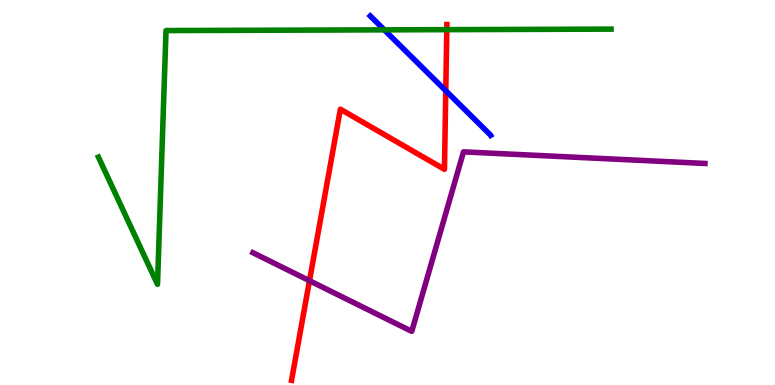[{'lines': ['blue', 'red'], 'intersections': [{'x': 5.75, 'y': 7.64}]}, {'lines': ['green', 'red'], 'intersections': [{'x': 5.77, 'y': 9.23}]}, {'lines': ['purple', 'red'], 'intersections': [{'x': 3.99, 'y': 2.71}]}, {'lines': ['blue', 'green'], 'intersections': [{'x': 4.96, 'y': 9.22}]}, {'lines': ['blue', 'purple'], 'intersections': []}, {'lines': ['green', 'purple'], 'intersections': []}]